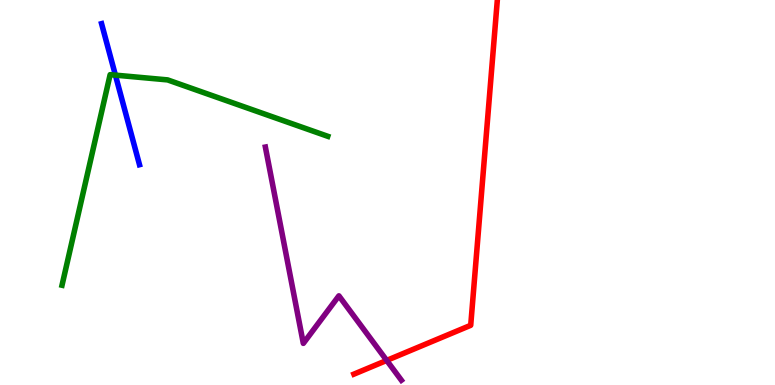[{'lines': ['blue', 'red'], 'intersections': []}, {'lines': ['green', 'red'], 'intersections': []}, {'lines': ['purple', 'red'], 'intersections': [{'x': 4.99, 'y': 0.638}]}, {'lines': ['blue', 'green'], 'intersections': [{'x': 1.49, 'y': 8.05}]}, {'lines': ['blue', 'purple'], 'intersections': []}, {'lines': ['green', 'purple'], 'intersections': []}]